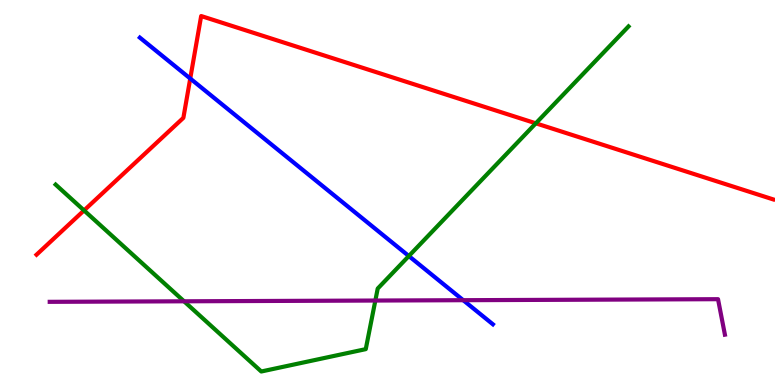[{'lines': ['blue', 'red'], 'intersections': [{'x': 2.45, 'y': 7.96}]}, {'lines': ['green', 'red'], 'intersections': [{'x': 1.08, 'y': 4.53}, {'x': 6.91, 'y': 6.8}]}, {'lines': ['purple', 'red'], 'intersections': []}, {'lines': ['blue', 'green'], 'intersections': [{'x': 5.28, 'y': 3.35}]}, {'lines': ['blue', 'purple'], 'intersections': [{'x': 5.98, 'y': 2.2}]}, {'lines': ['green', 'purple'], 'intersections': [{'x': 2.37, 'y': 2.17}, {'x': 4.84, 'y': 2.19}]}]